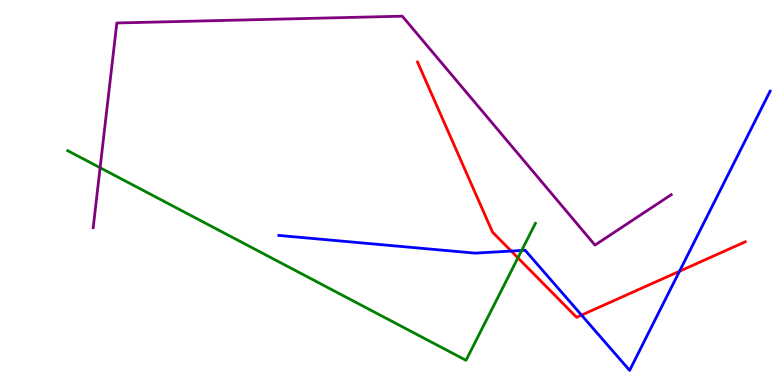[{'lines': ['blue', 'red'], 'intersections': [{'x': 6.6, 'y': 3.48}, {'x': 7.5, 'y': 1.82}, {'x': 8.77, 'y': 2.95}]}, {'lines': ['green', 'red'], 'intersections': [{'x': 6.68, 'y': 3.3}]}, {'lines': ['purple', 'red'], 'intersections': []}, {'lines': ['blue', 'green'], 'intersections': [{'x': 6.73, 'y': 3.49}]}, {'lines': ['blue', 'purple'], 'intersections': []}, {'lines': ['green', 'purple'], 'intersections': [{'x': 1.29, 'y': 5.64}]}]